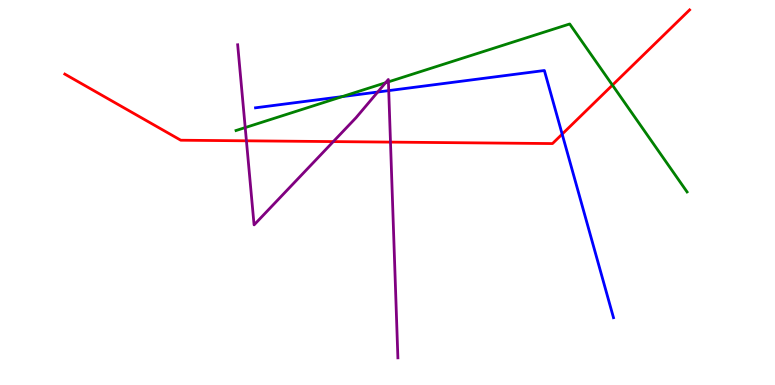[{'lines': ['blue', 'red'], 'intersections': [{'x': 7.25, 'y': 6.52}]}, {'lines': ['green', 'red'], 'intersections': [{'x': 7.9, 'y': 7.79}]}, {'lines': ['purple', 'red'], 'intersections': [{'x': 3.18, 'y': 6.34}, {'x': 4.3, 'y': 6.32}, {'x': 5.04, 'y': 6.31}]}, {'lines': ['blue', 'green'], 'intersections': [{'x': 4.42, 'y': 7.49}]}, {'lines': ['blue', 'purple'], 'intersections': [{'x': 4.87, 'y': 7.61}, {'x': 5.02, 'y': 7.65}]}, {'lines': ['green', 'purple'], 'intersections': [{'x': 3.16, 'y': 6.69}, {'x': 4.97, 'y': 7.85}, {'x': 5.01, 'y': 7.87}]}]